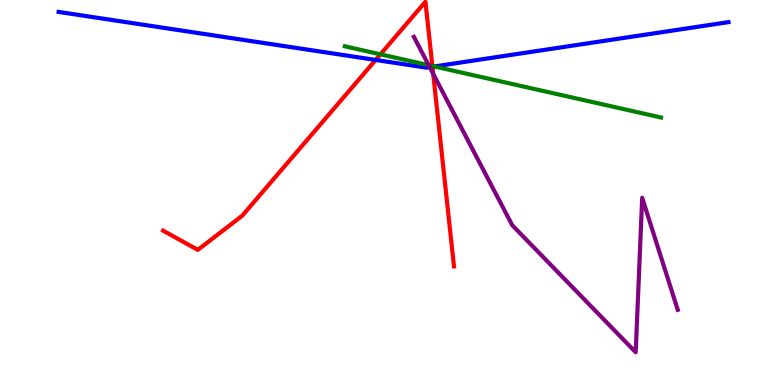[{'lines': ['blue', 'red'], 'intersections': [{'x': 4.85, 'y': 8.44}, {'x': 5.58, 'y': 8.27}]}, {'lines': ['green', 'red'], 'intersections': [{'x': 4.91, 'y': 8.59}, {'x': 5.58, 'y': 8.29}]}, {'lines': ['purple', 'red'], 'intersections': [{'x': 5.59, 'y': 8.08}]}, {'lines': ['blue', 'green'], 'intersections': [{'x': 5.6, 'y': 8.27}]}, {'lines': ['blue', 'purple'], 'intersections': [{'x': 5.54, 'y': 8.26}]}, {'lines': ['green', 'purple'], 'intersections': [{'x': 5.53, 'y': 8.31}]}]